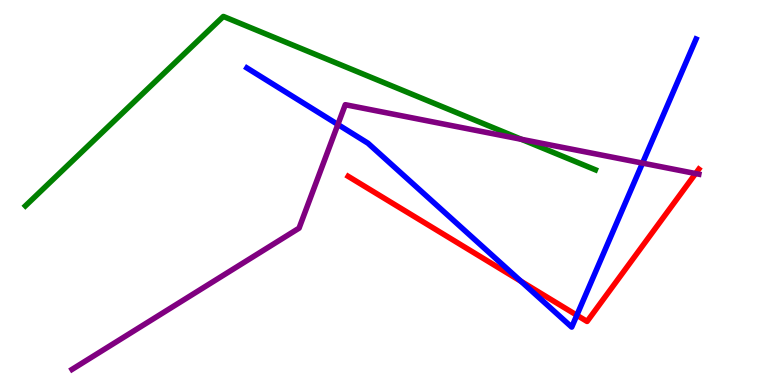[{'lines': ['blue', 'red'], 'intersections': [{'x': 6.72, 'y': 2.69}, {'x': 7.44, 'y': 1.81}]}, {'lines': ['green', 'red'], 'intersections': []}, {'lines': ['purple', 'red'], 'intersections': [{'x': 8.98, 'y': 5.49}]}, {'lines': ['blue', 'green'], 'intersections': []}, {'lines': ['blue', 'purple'], 'intersections': [{'x': 4.36, 'y': 6.77}, {'x': 8.29, 'y': 5.76}]}, {'lines': ['green', 'purple'], 'intersections': [{'x': 6.73, 'y': 6.38}]}]